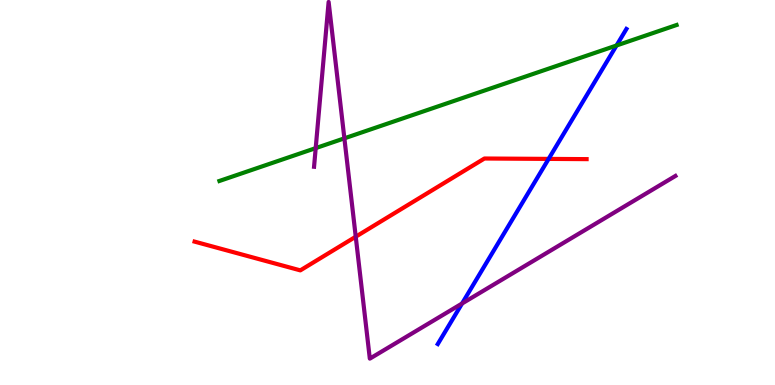[{'lines': ['blue', 'red'], 'intersections': [{'x': 7.08, 'y': 5.87}]}, {'lines': ['green', 'red'], 'intersections': []}, {'lines': ['purple', 'red'], 'intersections': [{'x': 4.59, 'y': 3.85}]}, {'lines': ['blue', 'green'], 'intersections': [{'x': 7.96, 'y': 8.82}]}, {'lines': ['blue', 'purple'], 'intersections': [{'x': 5.96, 'y': 2.12}]}, {'lines': ['green', 'purple'], 'intersections': [{'x': 4.07, 'y': 6.15}, {'x': 4.44, 'y': 6.41}]}]